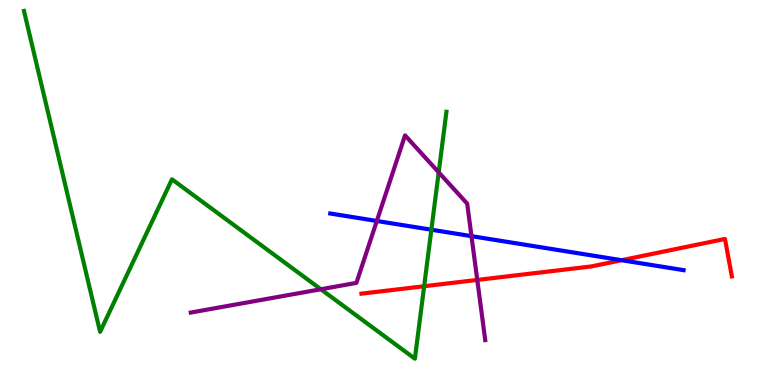[{'lines': ['blue', 'red'], 'intersections': [{'x': 8.02, 'y': 3.24}]}, {'lines': ['green', 'red'], 'intersections': [{'x': 5.47, 'y': 2.57}]}, {'lines': ['purple', 'red'], 'intersections': [{'x': 6.16, 'y': 2.73}]}, {'lines': ['blue', 'green'], 'intersections': [{'x': 5.57, 'y': 4.03}]}, {'lines': ['blue', 'purple'], 'intersections': [{'x': 4.86, 'y': 4.26}, {'x': 6.08, 'y': 3.87}]}, {'lines': ['green', 'purple'], 'intersections': [{'x': 4.14, 'y': 2.49}, {'x': 5.66, 'y': 5.52}]}]